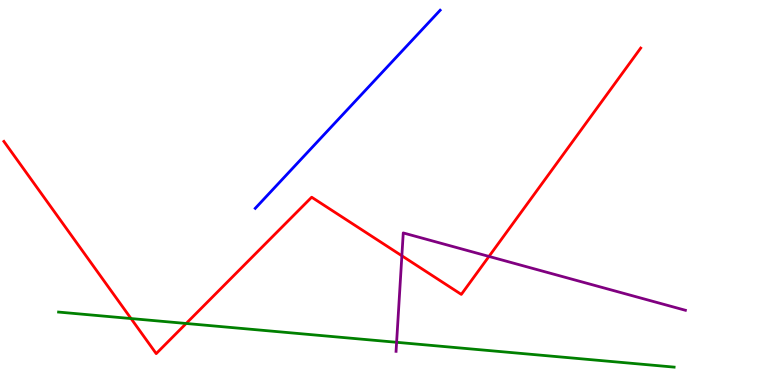[{'lines': ['blue', 'red'], 'intersections': []}, {'lines': ['green', 'red'], 'intersections': [{'x': 1.69, 'y': 1.73}, {'x': 2.4, 'y': 1.6}]}, {'lines': ['purple', 'red'], 'intersections': [{'x': 5.19, 'y': 3.36}, {'x': 6.31, 'y': 3.34}]}, {'lines': ['blue', 'green'], 'intersections': []}, {'lines': ['blue', 'purple'], 'intersections': []}, {'lines': ['green', 'purple'], 'intersections': [{'x': 5.12, 'y': 1.11}]}]